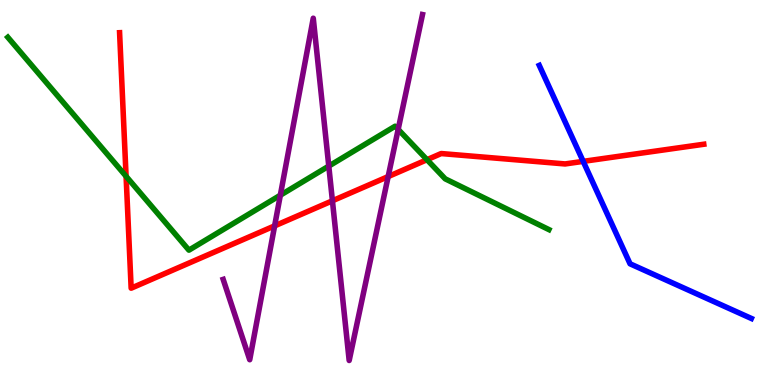[{'lines': ['blue', 'red'], 'intersections': [{'x': 7.53, 'y': 5.81}]}, {'lines': ['green', 'red'], 'intersections': [{'x': 1.63, 'y': 5.42}, {'x': 5.51, 'y': 5.85}]}, {'lines': ['purple', 'red'], 'intersections': [{'x': 3.54, 'y': 4.13}, {'x': 4.29, 'y': 4.78}, {'x': 5.01, 'y': 5.41}]}, {'lines': ['blue', 'green'], 'intersections': []}, {'lines': ['blue', 'purple'], 'intersections': []}, {'lines': ['green', 'purple'], 'intersections': [{'x': 3.62, 'y': 4.93}, {'x': 4.24, 'y': 5.69}, {'x': 5.14, 'y': 6.64}]}]